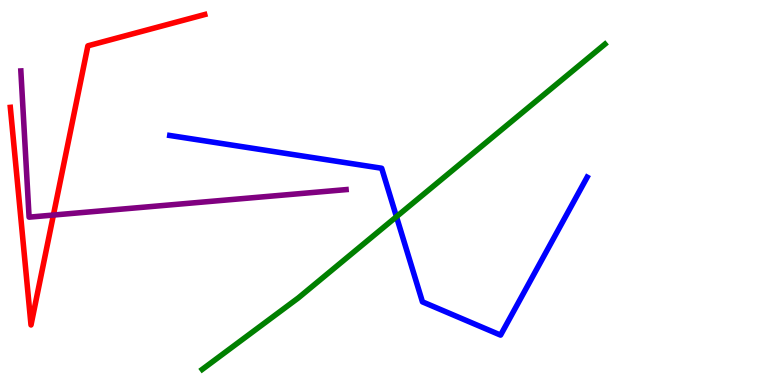[{'lines': ['blue', 'red'], 'intersections': []}, {'lines': ['green', 'red'], 'intersections': []}, {'lines': ['purple', 'red'], 'intersections': [{'x': 0.689, 'y': 4.41}]}, {'lines': ['blue', 'green'], 'intersections': [{'x': 5.12, 'y': 4.37}]}, {'lines': ['blue', 'purple'], 'intersections': []}, {'lines': ['green', 'purple'], 'intersections': []}]